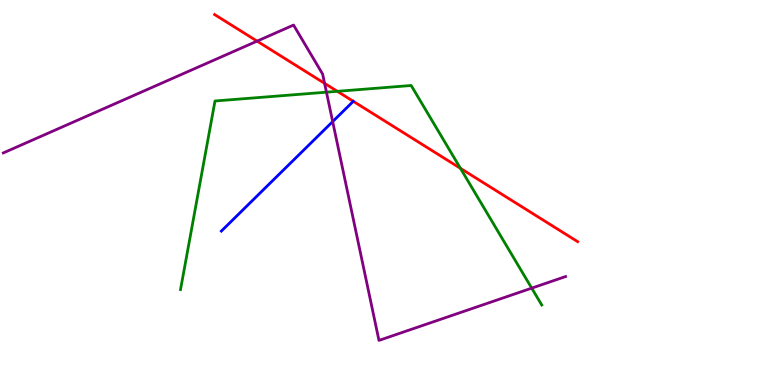[{'lines': ['blue', 'red'], 'intersections': []}, {'lines': ['green', 'red'], 'intersections': [{'x': 4.35, 'y': 7.63}, {'x': 5.94, 'y': 5.63}]}, {'lines': ['purple', 'red'], 'intersections': [{'x': 3.32, 'y': 8.93}, {'x': 4.19, 'y': 7.84}]}, {'lines': ['blue', 'green'], 'intersections': []}, {'lines': ['blue', 'purple'], 'intersections': [{'x': 4.29, 'y': 6.84}]}, {'lines': ['green', 'purple'], 'intersections': [{'x': 4.21, 'y': 7.61}, {'x': 6.86, 'y': 2.52}]}]